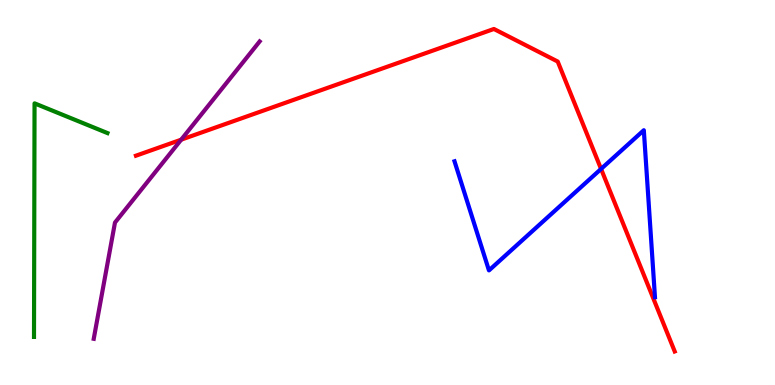[{'lines': ['blue', 'red'], 'intersections': [{'x': 7.76, 'y': 5.61}]}, {'lines': ['green', 'red'], 'intersections': []}, {'lines': ['purple', 'red'], 'intersections': [{'x': 2.34, 'y': 6.37}]}, {'lines': ['blue', 'green'], 'intersections': []}, {'lines': ['blue', 'purple'], 'intersections': []}, {'lines': ['green', 'purple'], 'intersections': []}]